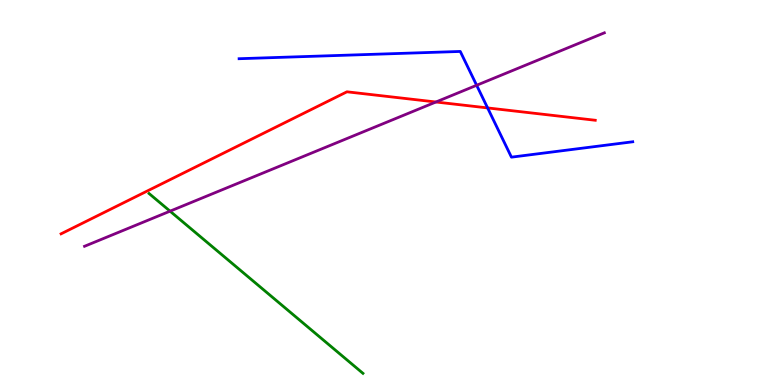[{'lines': ['blue', 'red'], 'intersections': [{'x': 6.29, 'y': 7.2}]}, {'lines': ['green', 'red'], 'intersections': []}, {'lines': ['purple', 'red'], 'intersections': [{'x': 5.62, 'y': 7.35}]}, {'lines': ['blue', 'green'], 'intersections': []}, {'lines': ['blue', 'purple'], 'intersections': [{'x': 6.15, 'y': 7.79}]}, {'lines': ['green', 'purple'], 'intersections': [{'x': 2.19, 'y': 4.52}]}]